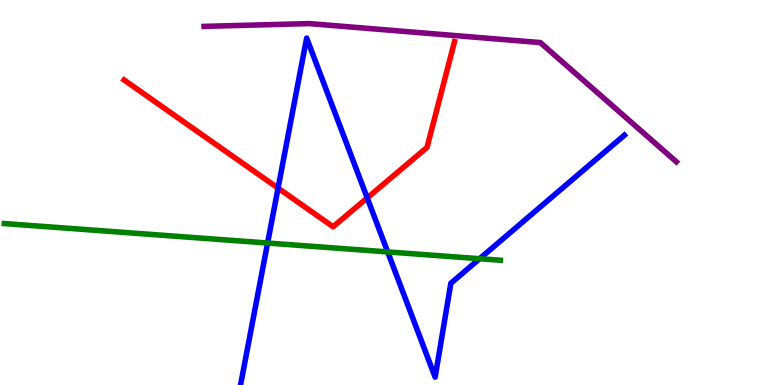[{'lines': ['blue', 'red'], 'intersections': [{'x': 3.59, 'y': 5.11}, {'x': 4.74, 'y': 4.86}]}, {'lines': ['green', 'red'], 'intersections': []}, {'lines': ['purple', 'red'], 'intersections': []}, {'lines': ['blue', 'green'], 'intersections': [{'x': 3.45, 'y': 3.69}, {'x': 5.0, 'y': 3.46}, {'x': 6.19, 'y': 3.28}]}, {'lines': ['blue', 'purple'], 'intersections': []}, {'lines': ['green', 'purple'], 'intersections': []}]